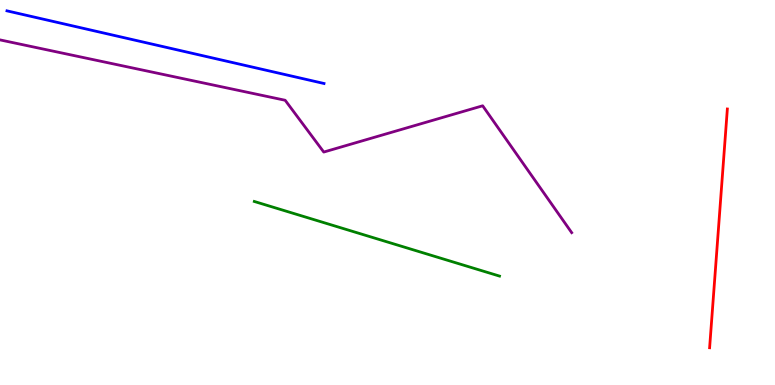[{'lines': ['blue', 'red'], 'intersections': []}, {'lines': ['green', 'red'], 'intersections': []}, {'lines': ['purple', 'red'], 'intersections': []}, {'lines': ['blue', 'green'], 'intersections': []}, {'lines': ['blue', 'purple'], 'intersections': []}, {'lines': ['green', 'purple'], 'intersections': []}]